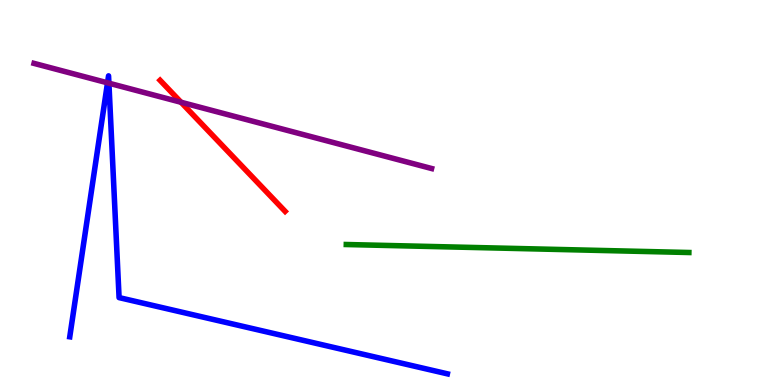[{'lines': ['blue', 'red'], 'intersections': []}, {'lines': ['green', 'red'], 'intersections': []}, {'lines': ['purple', 'red'], 'intersections': [{'x': 2.34, 'y': 7.34}]}, {'lines': ['blue', 'green'], 'intersections': []}, {'lines': ['blue', 'purple'], 'intersections': [{'x': 1.39, 'y': 7.85}, {'x': 1.41, 'y': 7.84}]}, {'lines': ['green', 'purple'], 'intersections': []}]